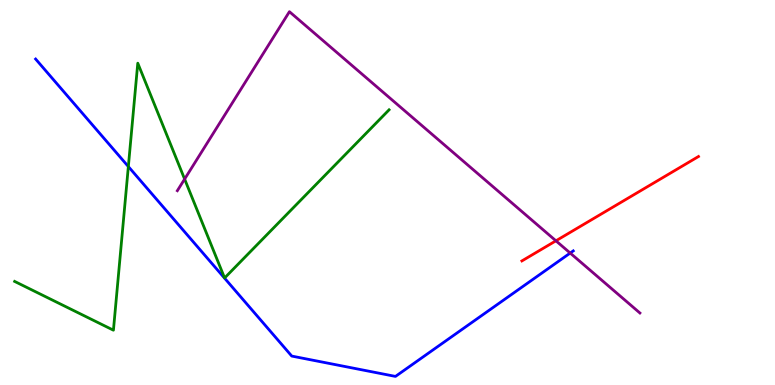[{'lines': ['blue', 'red'], 'intersections': []}, {'lines': ['green', 'red'], 'intersections': []}, {'lines': ['purple', 'red'], 'intersections': [{'x': 7.17, 'y': 3.75}]}, {'lines': ['blue', 'green'], 'intersections': [{'x': 1.66, 'y': 5.67}]}, {'lines': ['blue', 'purple'], 'intersections': [{'x': 7.36, 'y': 3.43}]}, {'lines': ['green', 'purple'], 'intersections': [{'x': 2.38, 'y': 5.35}]}]